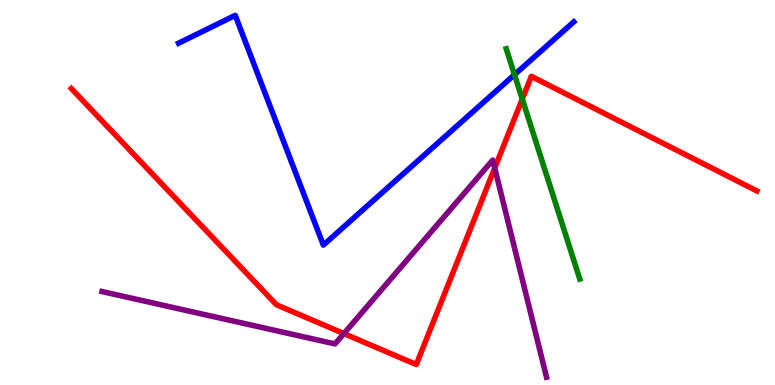[{'lines': ['blue', 'red'], 'intersections': []}, {'lines': ['green', 'red'], 'intersections': [{'x': 6.74, 'y': 7.43}]}, {'lines': ['purple', 'red'], 'intersections': [{'x': 4.44, 'y': 1.34}, {'x': 6.38, 'y': 5.64}]}, {'lines': ['blue', 'green'], 'intersections': [{'x': 6.64, 'y': 8.06}]}, {'lines': ['blue', 'purple'], 'intersections': []}, {'lines': ['green', 'purple'], 'intersections': []}]